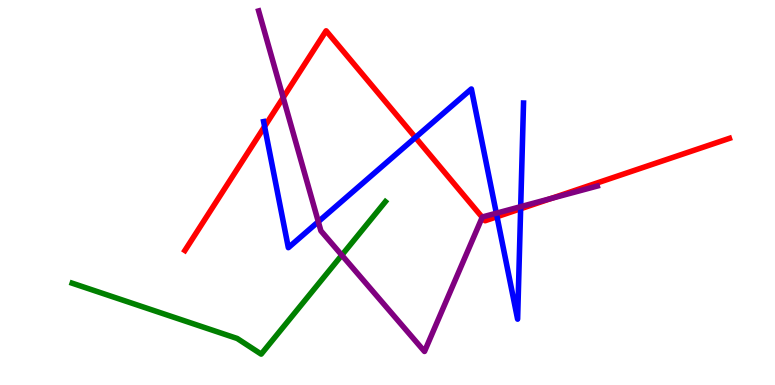[{'lines': ['blue', 'red'], 'intersections': [{'x': 3.41, 'y': 6.71}, {'x': 5.36, 'y': 6.43}, {'x': 6.41, 'y': 4.37}, {'x': 6.72, 'y': 4.58}]}, {'lines': ['green', 'red'], 'intersections': []}, {'lines': ['purple', 'red'], 'intersections': [{'x': 3.65, 'y': 7.46}, {'x': 6.22, 'y': 4.36}, {'x': 7.11, 'y': 4.85}]}, {'lines': ['blue', 'green'], 'intersections': []}, {'lines': ['blue', 'purple'], 'intersections': [{'x': 4.11, 'y': 4.24}, {'x': 6.4, 'y': 4.46}, {'x': 6.72, 'y': 4.63}]}, {'lines': ['green', 'purple'], 'intersections': [{'x': 4.41, 'y': 3.37}]}]